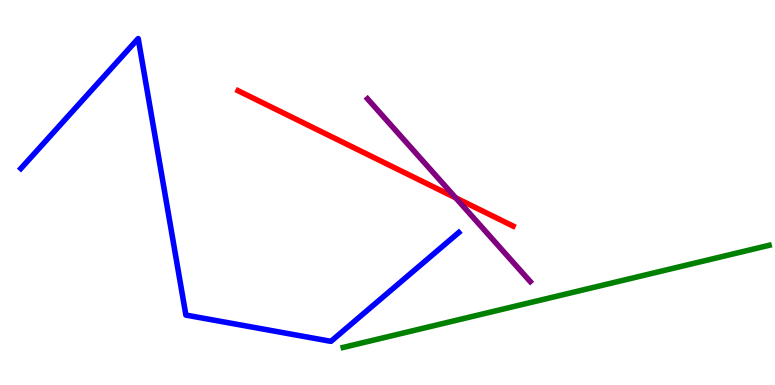[{'lines': ['blue', 'red'], 'intersections': []}, {'lines': ['green', 'red'], 'intersections': []}, {'lines': ['purple', 'red'], 'intersections': [{'x': 5.88, 'y': 4.86}]}, {'lines': ['blue', 'green'], 'intersections': []}, {'lines': ['blue', 'purple'], 'intersections': []}, {'lines': ['green', 'purple'], 'intersections': []}]